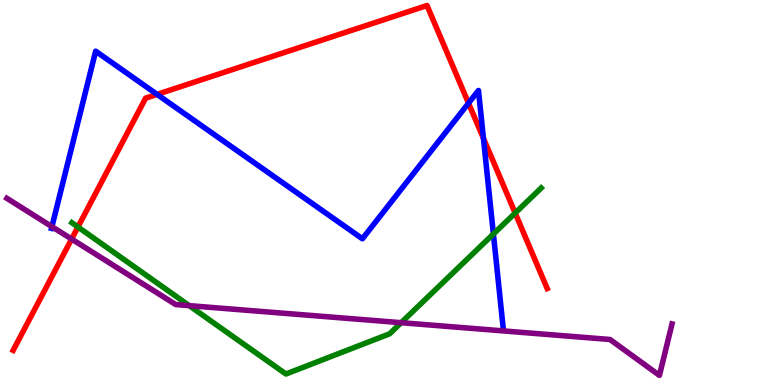[{'lines': ['blue', 'red'], 'intersections': [{'x': 2.03, 'y': 7.55}, {'x': 6.05, 'y': 7.32}, {'x': 6.24, 'y': 6.41}]}, {'lines': ['green', 'red'], 'intersections': [{'x': 1.01, 'y': 4.1}, {'x': 6.65, 'y': 4.47}]}, {'lines': ['purple', 'red'], 'intersections': [{'x': 0.924, 'y': 3.79}]}, {'lines': ['blue', 'green'], 'intersections': [{'x': 6.37, 'y': 3.92}]}, {'lines': ['blue', 'purple'], 'intersections': [{'x': 0.67, 'y': 4.11}]}, {'lines': ['green', 'purple'], 'intersections': [{'x': 2.44, 'y': 2.06}, {'x': 5.18, 'y': 1.62}]}]